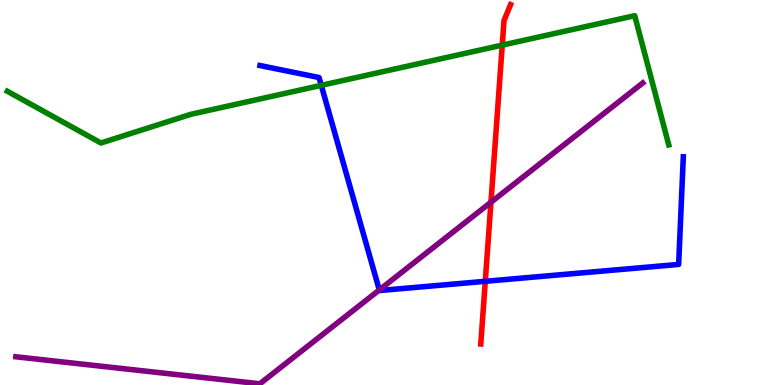[{'lines': ['blue', 'red'], 'intersections': [{'x': 6.26, 'y': 2.69}]}, {'lines': ['green', 'red'], 'intersections': [{'x': 6.48, 'y': 8.83}]}, {'lines': ['purple', 'red'], 'intersections': [{'x': 6.33, 'y': 4.75}]}, {'lines': ['blue', 'green'], 'intersections': [{'x': 4.15, 'y': 7.78}]}, {'lines': ['blue', 'purple'], 'intersections': [{'x': 4.89, 'y': 2.47}]}, {'lines': ['green', 'purple'], 'intersections': []}]